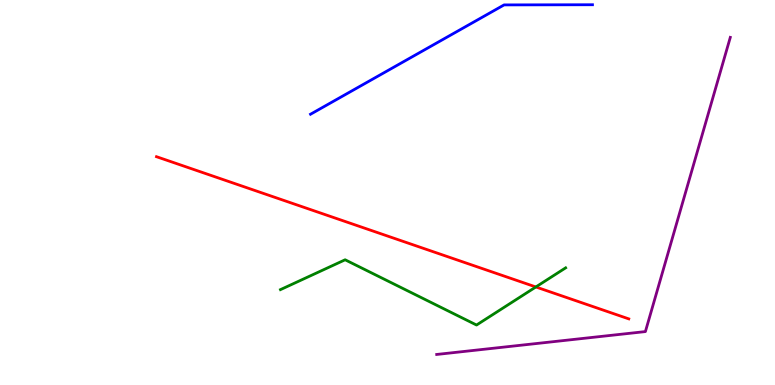[{'lines': ['blue', 'red'], 'intersections': []}, {'lines': ['green', 'red'], 'intersections': [{'x': 6.91, 'y': 2.55}]}, {'lines': ['purple', 'red'], 'intersections': []}, {'lines': ['blue', 'green'], 'intersections': []}, {'lines': ['blue', 'purple'], 'intersections': []}, {'lines': ['green', 'purple'], 'intersections': []}]